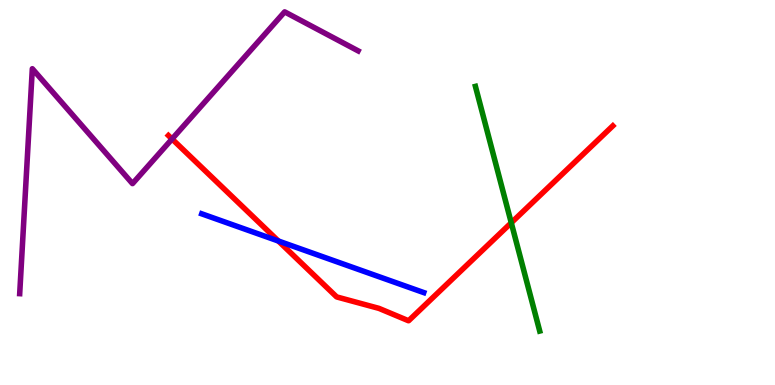[{'lines': ['blue', 'red'], 'intersections': [{'x': 3.59, 'y': 3.74}]}, {'lines': ['green', 'red'], 'intersections': [{'x': 6.6, 'y': 4.21}]}, {'lines': ['purple', 'red'], 'intersections': [{'x': 2.22, 'y': 6.39}]}, {'lines': ['blue', 'green'], 'intersections': []}, {'lines': ['blue', 'purple'], 'intersections': []}, {'lines': ['green', 'purple'], 'intersections': []}]